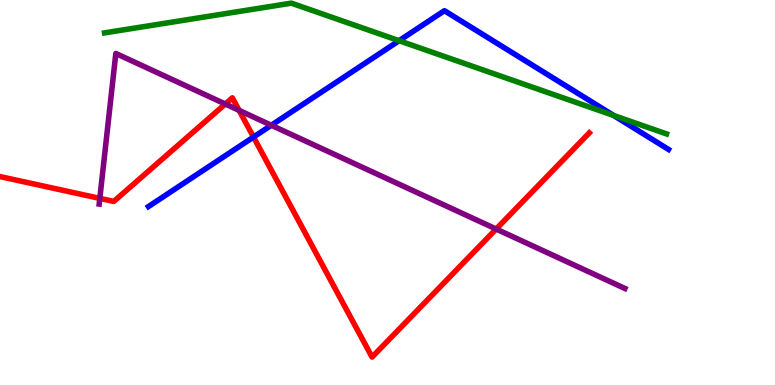[{'lines': ['blue', 'red'], 'intersections': [{'x': 3.27, 'y': 6.44}]}, {'lines': ['green', 'red'], 'intersections': []}, {'lines': ['purple', 'red'], 'intersections': [{'x': 1.29, 'y': 4.85}, {'x': 2.91, 'y': 7.3}, {'x': 3.09, 'y': 7.13}, {'x': 6.4, 'y': 4.05}]}, {'lines': ['blue', 'green'], 'intersections': [{'x': 5.15, 'y': 8.94}, {'x': 7.92, 'y': 7.0}]}, {'lines': ['blue', 'purple'], 'intersections': [{'x': 3.5, 'y': 6.75}]}, {'lines': ['green', 'purple'], 'intersections': []}]